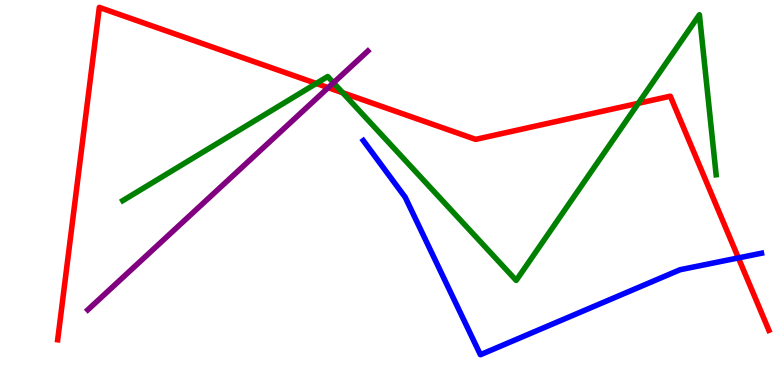[{'lines': ['blue', 'red'], 'intersections': [{'x': 9.53, 'y': 3.3}]}, {'lines': ['green', 'red'], 'intersections': [{'x': 4.08, 'y': 7.83}, {'x': 4.42, 'y': 7.59}, {'x': 8.24, 'y': 7.32}]}, {'lines': ['purple', 'red'], 'intersections': [{'x': 4.23, 'y': 7.72}]}, {'lines': ['blue', 'green'], 'intersections': []}, {'lines': ['blue', 'purple'], 'intersections': []}, {'lines': ['green', 'purple'], 'intersections': [{'x': 4.3, 'y': 7.85}]}]